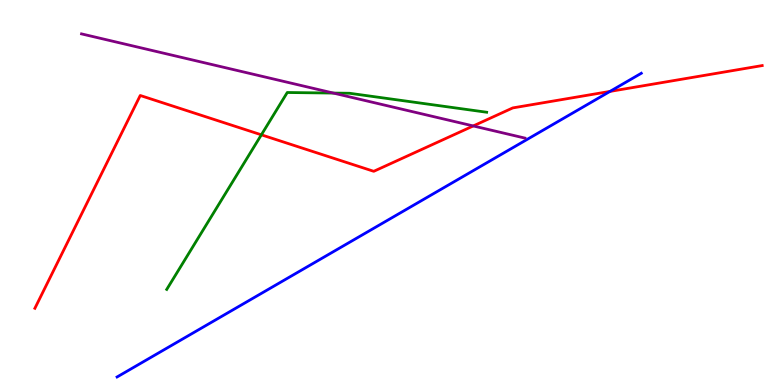[{'lines': ['blue', 'red'], 'intersections': [{'x': 7.87, 'y': 7.63}]}, {'lines': ['green', 'red'], 'intersections': [{'x': 3.37, 'y': 6.5}]}, {'lines': ['purple', 'red'], 'intersections': [{'x': 6.11, 'y': 6.73}]}, {'lines': ['blue', 'green'], 'intersections': []}, {'lines': ['blue', 'purple'], 'intersections': []}, {'lines': ['green', 'purple'], 'intersections': [{'x': 4.3, 'y': 7.58}]}]